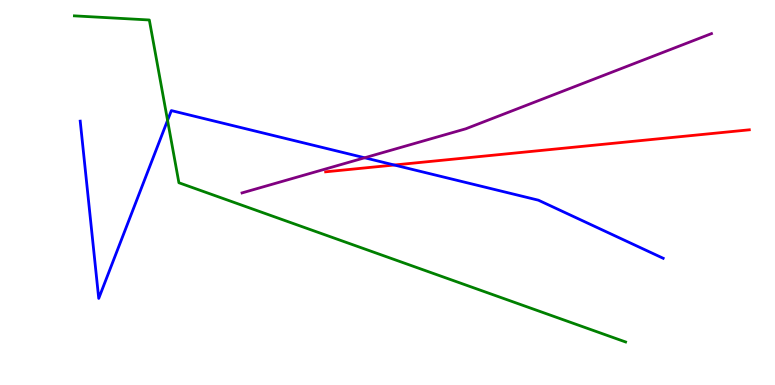[{'lines': ['blue', 'red'], 'intersections': [{'x': 5.09, 'y': 5.71}]}, {'lines': ['green', 'red'], 'intersections': []}, {'lines': ['purple', 'red'], 'intersections': []}, {'lines': ['blue', 'green'], 'intersections': [{'x': 2.16, 'y': 6.87}]}, {'lines': ['blue', 'purple'], 'intersections': [{'x': 4.71, 'y': 5.9}]}, {'lines': ['green', 'purple'], 'intersections': []}]